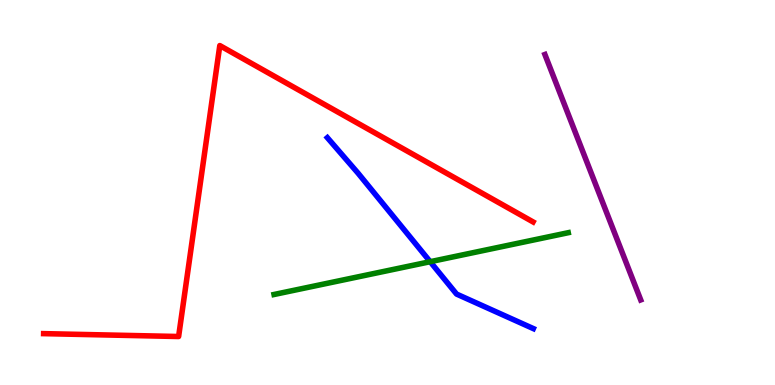[{'lines': ['blue', 'red'], 'intersections': []}, {'lines': ['green', 'red'], 'intersections': []}, {'lines': ['purple', 'red'], 'intersections': []}, {'lines': ['blue', 'green'], 'intersections': [{'x': 5.55, 'y': 3.2}]}, {'lines': ['blue', 'purple'], 'intersections': []}, {'lines': ['green', 'purple'], 'intersections': []}]